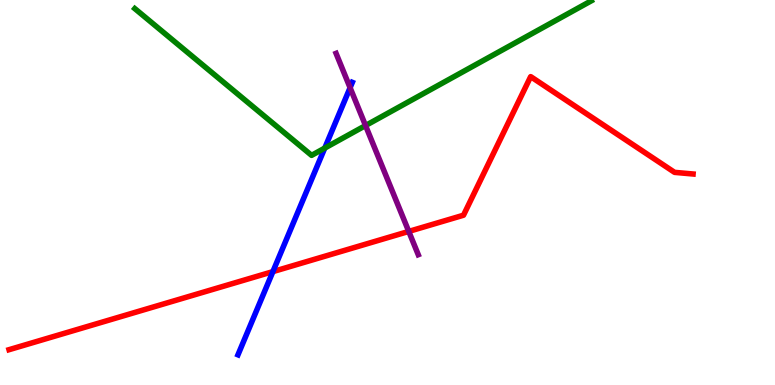[{'lines': ['blue', 'red'], 'intersections': [{'x': 3.52, 'y': 2.95}]}, {'lines': ['green', 'red'], 'intersections': []}, {'lines': ['purple', 'red'], 'intersections': [{'x': 5.27, 'y': 3.99}]}, {'lines': ['blue', 'green'], 'intersections': [{'x': 4.19, 'y': 6.15}]}, {'lines': ['blue', 'purple'], 'intersections': [{'x': 4.52, 'y': 7.72}]}, {'lines': ['green', 'purple'], 'intersections': [{'x': 4.72, 'y': 6.74}]}]